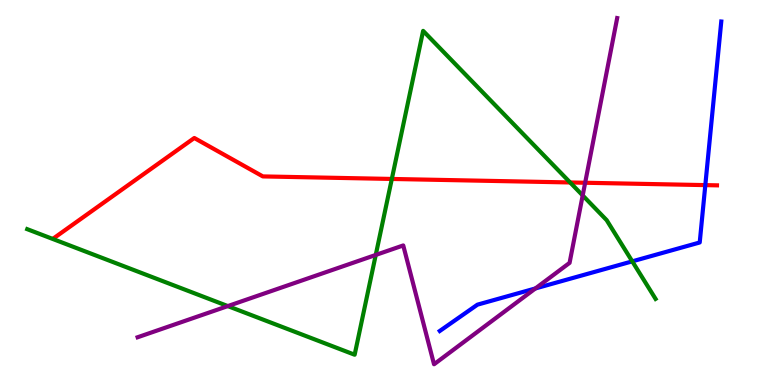[{'lines': ['blue', 'red'], 'intersections': [{'x': 9.1, 'y': 5.19}]}, {'lines': ['green', 'red'], 'intersections': [{'x': 5.06, 'y': 5.35}, {'x': 7.36, 'y': 5.26}]}, {'lines': ['purple', 'red'], 'intersections': [{'x': 7.55, 'y': 5.25}]}, {'lines': ['blue', 'green'], 'intersections': [{'x': 8.16, 'y': 3.21}]}, {'lines': ['blue', 'purple'], 'intersections': [{'x': 6.91, 'y': 2.51}]}, {'lines': ['green', 'purple'], 'intersections': [{'x': 2.94, 'y': 2.05}, {'x': 4.85, 'y': 3.38}, {'x': 7.52, 'y': 4.92}]}]